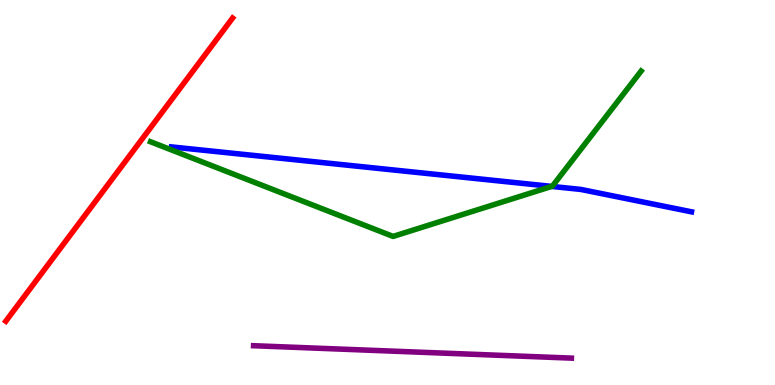[{'lines': ['blue', 'red'], 'intersections': []}, {'lines': ['green', 'red'], 'intersections': []}, {'lines': ['purple', 'red'], 'intersections': []}, {'lines': ['blue', 'green'], 'intersections': [{'x': 7.12, 'y': 5.16}]}, {'lines': ['blue', 'purple'], 'intersections': []}, {'lines': ['green', 'purple'], 'intersections': []}]